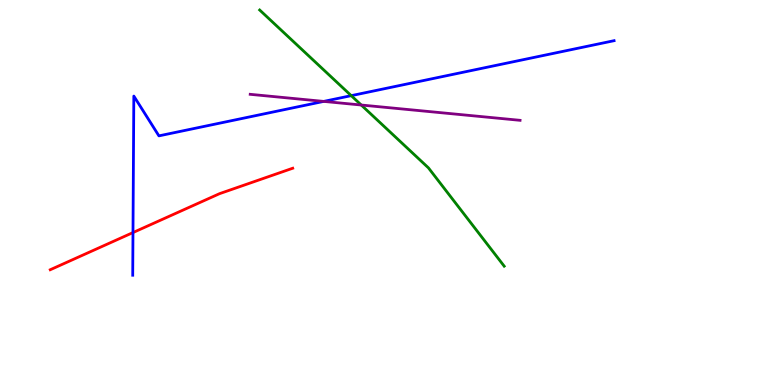[{'lines': ['blue', 'red'], 'intersections': [{'x': 1.72, 'y': 3.96}]}, {'lines': ['green', 'red'], 'intersections': []}, {'lines': ['purple', 'red'], 'intersections': []}, {'lines': ['blue', 'green'], 'intersections': [{'x': 4.53, 'y': 7.52}]}, {'lines': ['blue', 'purple'], 'intersections': [{'x': 4.18, 'y': 7.37}]}, {'lines': ['green', 'purple'], 'intersections': [{'x': 4.66, 'y': 7.27}]}]